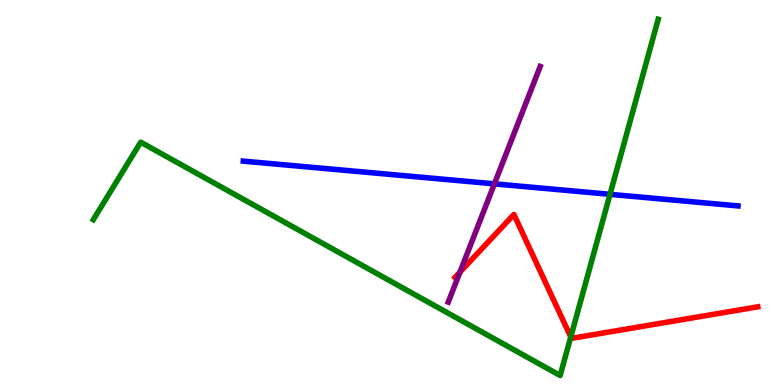[{'lines': ['blue', 'red'], 'intersections': []}, {'lines': ['green', 'red'], 'intersections': [{'x': 7.36, 'y': 1.25}]}, {'lines': ['purple', 'red'], 'intersections': [{'x': 5.94, 'y': 2.93}]}, {'lines': ['blue', 'green'], 'intersections': [{'x': 7.87, 'y': 4.95}]}, {'lines': ['blue', 'purple'], 'intersections': [{'x': 6.38, 'y': 5.22}]}, {'lines': ['green', 'purple'], 'intersections': []}]